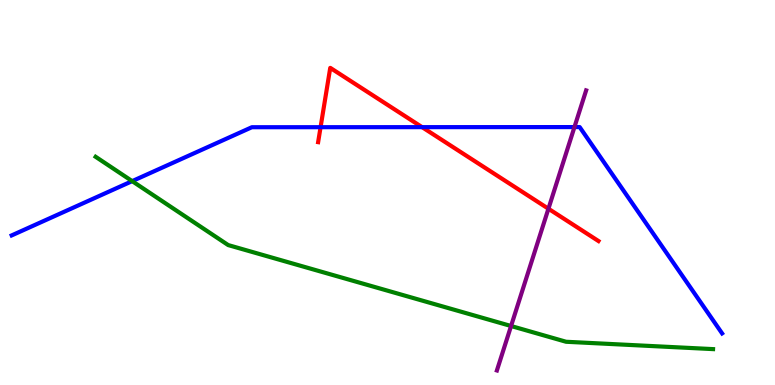[{'lines': ['blue', 'red'], 'intersections': [{'x': 4.14, 'y': 6.7}, {'x': 5.45, 'y': 6.7}]}, {'lines': ['green', 'red'], 'intersections': []}, {'lines': ['purple', 'red'], 'intersections': [{'x': 7.08, 'y': 4.58}]}, {'lines': ['blue', 'green'], 'intersections': [{'x': 1.71, 'y': 5.3}]}, {'lines': ['blue', 'purple'], 'intersections': [{'x': 7.41, 'y': 6.7}]}, {'lines': ['green', 'purple'], 'intersections': [{'x': 6.59, 'y': 1.53}]}]